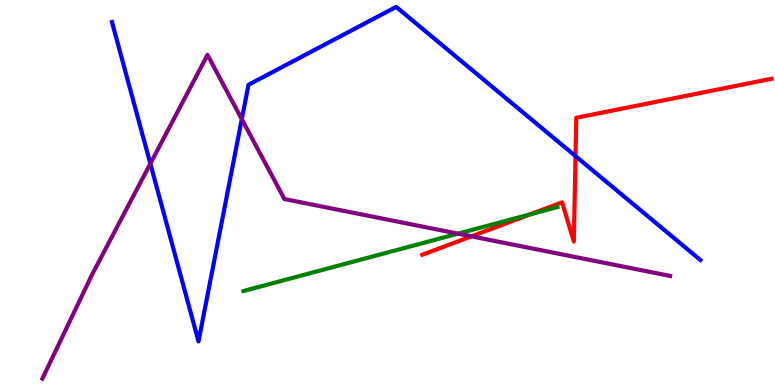[{'lines': ['blue', 'red'], 'intersections': [{'x': 7.43, 'y': 5.95}]}, {'lines': ['green', 'red'], 'intersections': [{'x': 6.84, 'y': 4.43}]}, {'lines': ['purple', 'red'], 'intersections': [{'x': 6.08, 'y': 3.86}]}, {'lines': ['blue', 'green'], 'intersections': []}, {'lines': ['blue', 'purple'], 'intersections': [{'x': 1.94, 'y': 5.75}, {'x': 3.12, 'y': 6.91}]}, {'lines': ['green', 'purple'], 'intersections': [{'x': 5.91, 'y': 3.93}]}]